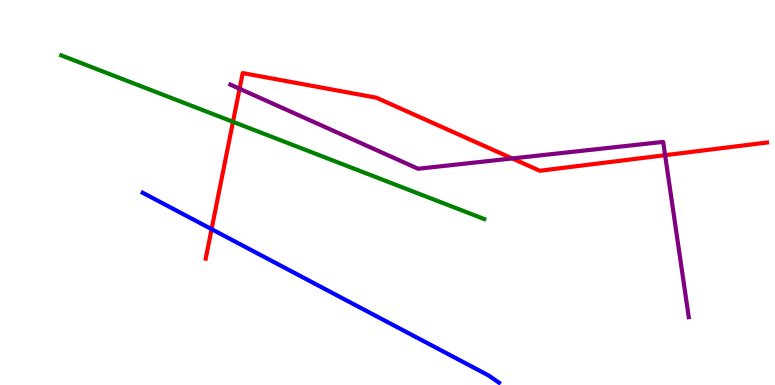[{'lines': ['blue', 'red'], 'intersections': [{'x': 2.73, 'y': 4.05}]}, {'lines': ['green', 'red'], 'intersections': [{'x': 3.01, 'y': 6.84}]}, {'lines': ['purple', 'red'], 'intersections': [{'x': 3.09, 'y': 7.7}, {'x': 6.61, 'y': 5.88}, {'x': 8.58, 'y': 5.97}]}, {'lines': ['blue', 'green'], 'intersections': []}, {'lines': ['blue', 'purple'], 'intersections': []}, {'lines': ['green', 'purple'], 'intersections': []}]